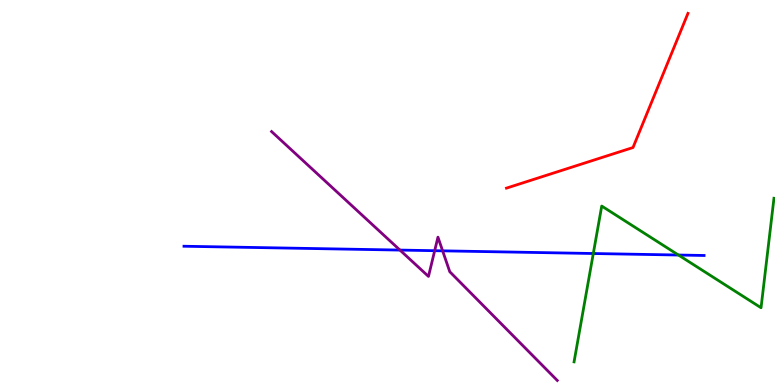[{'lines': ['blue', 'red'], 'intersections': []}, {'lines': ['green', 'red'], 'intersections': []}, {'lines': ['purple', 'red'], 'intersections': []}, {'lines': ['blue', 'green'], 'intersections': [{'x': 7.66, 'y': 3.42}, {'x': 8.75, 'y': 3.38}]}, {'lines': ['blue', 'purple'], 'intersections': [{'x': 5.16, 'y': 3.5}, {'x': 5.61, 'y': 3.49}, {'x': 5.71, 'y': 3.48}]}, {'lines': ['green', 'purple'], 'intersections': []}]